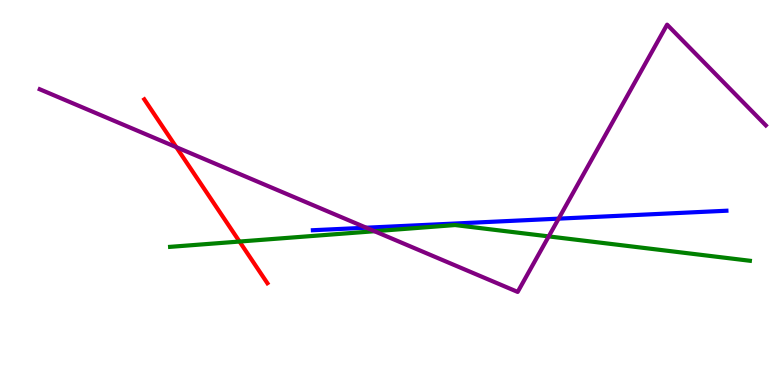[{'lines': ['blue', 'red'], 'intersections': []}, {'lines': ['green', 'red'], 'intersections': [{'x': 3.09, 'y': 3.73}]}, {'lines': ['purple', 'red'], 'intersections': [{'x': 2.27, 'y': 6.18}]}, {'lines': ['blue', 'green'], 'intersections': []}, {'lines': ['blue', 'purple'], 'intersections': [{'x': 4.73, 'y': 4.09}, {'x': 7.21, 'y': 4.32}]}, {'lines': ['green', 'purple'], 'intersections': [{'x': 4.83, 'y': 3.99}, {'x': 7.08, 'y': 3.86}]}]